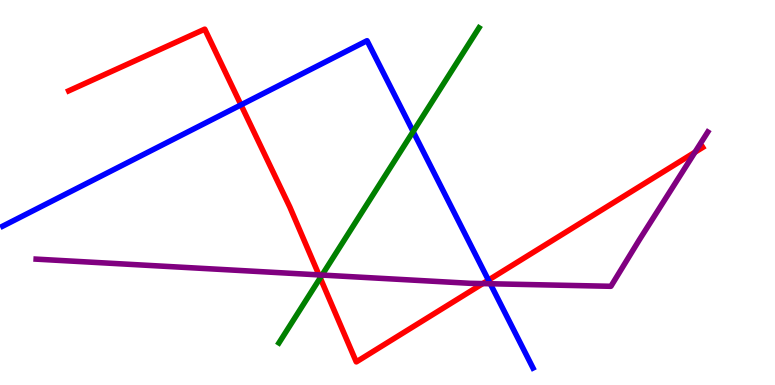[{'lines': ['blue', 'red'], 'intersections': [{'x': 3.11, 'y': 7.28}, {'x': 6.3, 'y': 2.72}]}, {'lines': ['green', 'red'], 'intersections': [{'x': 4.13, 'y': 2.78}]}, {'lines': ['purple', 'red'], 'intersections': [{'x': 4.12, 'y': 2.86}, {'x': 6.23, 'y': 2.63}, {'x': 8.97, 'y': 6.05}]}, {'lines': ['blue', 'green'], 'intersections': [{'x': 5.33, 'y': 6.58}]}, {'lines': ['blue', 'purple'], 'intersections': [{'x': 6.33, 'y': 2.63}]}, {'lines': ['green', 'purple'], 'intersections': [{'x': 4.16, 'y': 2.86}]}]